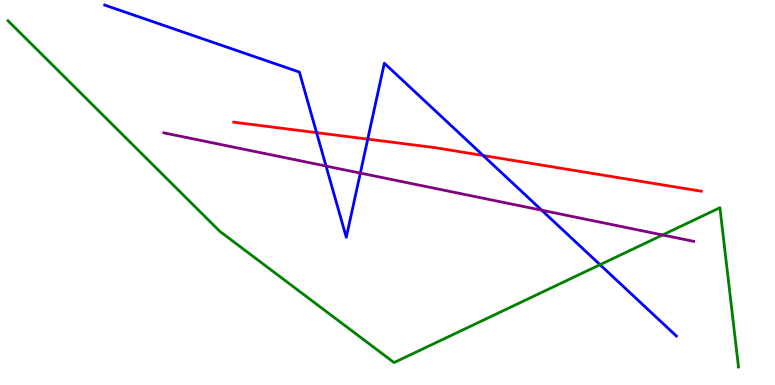[{'lines': ['blue', 'red'], 'intersections': [{'x': 4.08, 'y': 6.55}, {'x': 4.75, 'y': 6.39}, {'x': 6.23, 'y': 5.96}]}, {'lines': ['green', 'red'], 'intersections': []}, {'lines': ['purple', 'red'], 'intersections': []}, {'lines': ['blue', 'green'], 'intersections': [{'x': 7.74, 'y': 3.12}]}, {'lines': ['blue', 'purple'], 'intersections': [{'x': 4.21, 'y': 5.69}, {'x': 4.65, 'y': 5.5}, {'x': 6.99, 'y': 4.54}]}, {'lines': ['green', 'purple'], 'intersections': [{'x': 8.55, 'y': 3.9}]}]